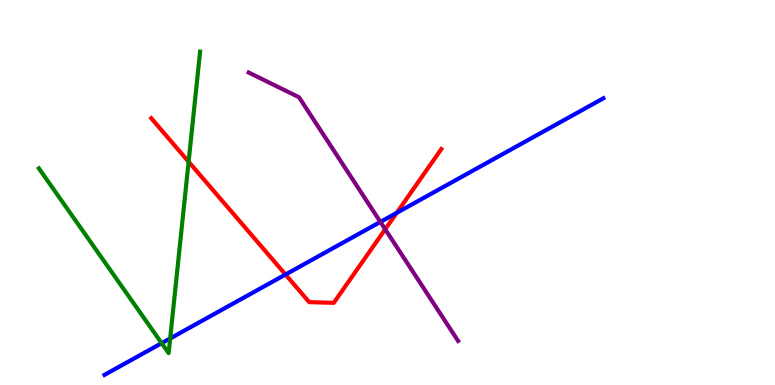[{'lines': ['blue', 'red'], 'intersections': [{'x': 3.68, 'y': 2.87}, {'x': 5.12, 'y': 4.47}]}, {'lines': ['green', 'red'], 'intersections': [{'x': 2.43, 'y': 5.8}]}, {'lines': ['purple', 'red'], 'intersections': [{'x': 4.97, 'y': 4.04}]}, {'lines': ['blue', 'green'], 'intersections': [{'x': 2.09, 'y': 1.09}, {'x': 2.2, 'y': 1.21}]}, {'lines': ['blue', 'purple'], 'intersections': [{'x': 4.91, 'y': 4.24}]}, {'lines': ['green', 'purple'], 'intersections': []}]